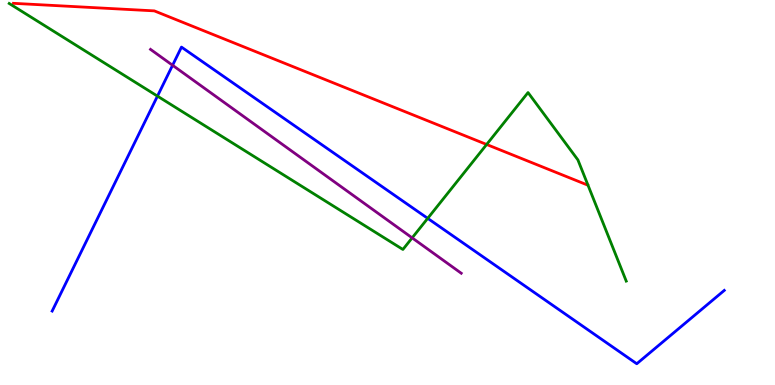[{'lines': ['blue', 'red'], 'intersections': []}, {'lines': ['green', 'red'], 'intersections': [{'x': 6.28, 'y': 6.25}]}, {'lines': ['purple', 'red'], 'intersections': []}, {'lines': ['blue', 'green'], 'intersections': [{'x': 2.03, 'y': 7.5}, {'x': 5.52, 'y': 4.33}]}, {'lines': ['blue', 'purple'], 'intersections': [{'x': 2.23, 'y': 8.3}]}, {'lines': ['green', 'purple'], 'intersections': [{'x': 5.32, 'y': 3.82}]}]